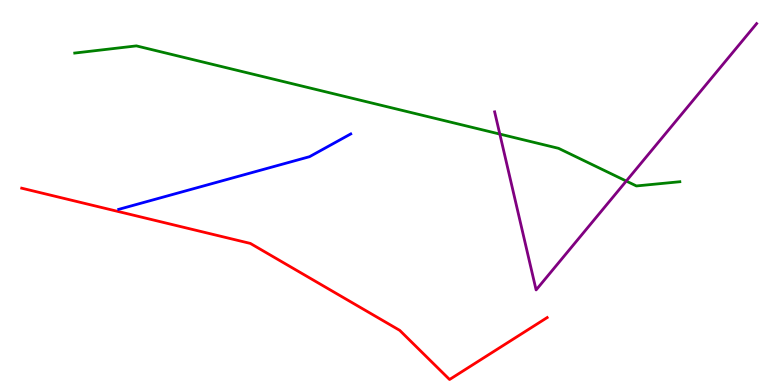[{'lines': ['blue', 'red'], 'intersections': []}, {'lines': ['green', 'red'], 'intersections': []}, {'lines': ['purple', 'red'], 'intersections': []}, {'lines': ['blue', 'green'], 'intersections': []}, {'lines': ['blue', 'purple'], 'intersections': []}, {'lines': ['green', 'purple'], 'intersections': [{'x': 6.45, 'y': 6.52}, {'x': 8.08, 'y': 5.3}]}]